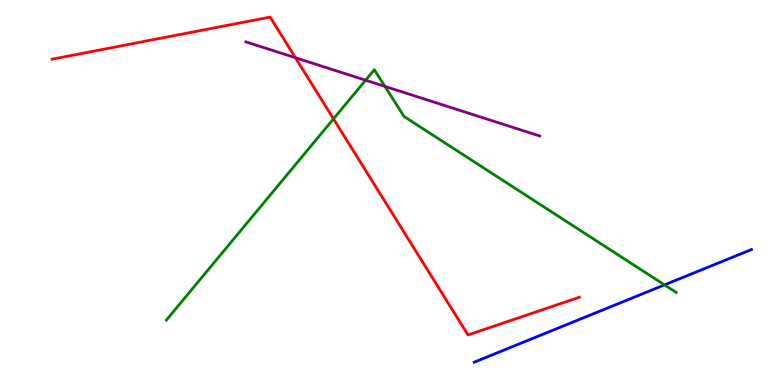[{'lines': ['blue', 'red'], 'intersections': []}, {'lines': ['green', 'red'], 'intersections': [{'x': 4.3, 'y': 6.91}]}, {'lines': ['purple', 'red'], 'intersections': [{'x': 3.81, 'y': 8.5}]}, {'lines': ['blue', 'green'], 'intersections': [{'x': 8.57, 'y': 2.6}]}, {'lines': ['blue', 'purple'], 'intersections': []}, {'lines': ['green', 'purple'], 'intersections': [{'x': 4.72, 'y': 7.92}, {'x': 4.97, 'y': 7.76}]}]